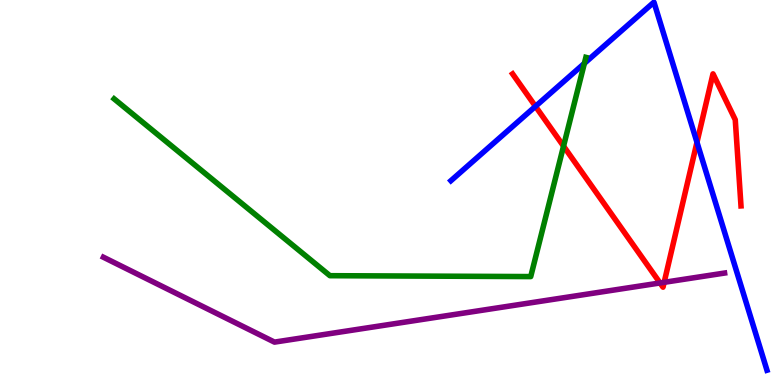[{'lines': ['blue', 'red'], 'intersections': [{'x': 6.91, 'y': 7.24}, {'x': 8.99, 'y': 6.3}]}, {'lines': ['green', 'red'], 'intersections': [{'x': 7.27, 'y': 6.2}]}, {'lines': ['purple', 'red'], 'intersections': [{'x': 8.52, 'y': 2.65}, {'x': 8.57, 'y': 2.67}]}, {'lines': ['blue', 'green'], 'intersections': [{'x': 7.54, 'y': 8.35}]}, {'lines': ['blue', 'purple'], 'intersections': []}, {'lines': ['green', 'purple'], 'intersections': []}]